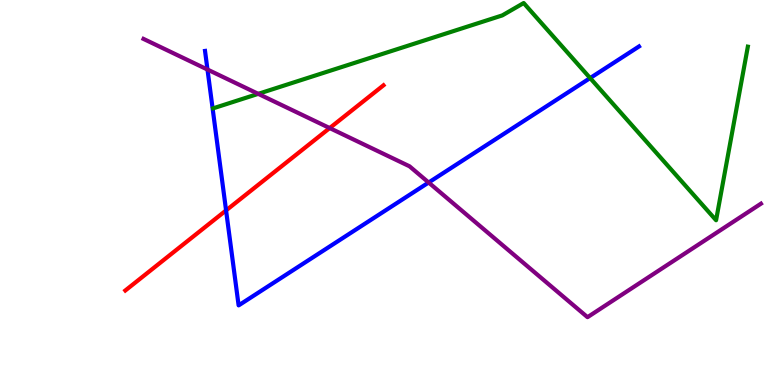[{'lines': ['blue', 'red'], 'intersections': [{'x': 2.92, 'y': 4.53}]}, {'lines': ['green', 'red'], 'intersections': []}, {'lines': ['purple', 'red'], 'intersections': [{'x': 4.25, 'y': 6.67}]}, {'lines': ['blue', 'green'], 'intersections': [{'x': 7.61, 'y': 7.97}]}, {'lines': ['blue', 'purple'], 'intersections': [{'x': 2.68, 'y': 8.19}, {'x': 5.53, 'y': 5.26}]}, {'lines': ['green', 'purple'], 'intersections': [{'x': 3.33, 'y': 7.56}]}]